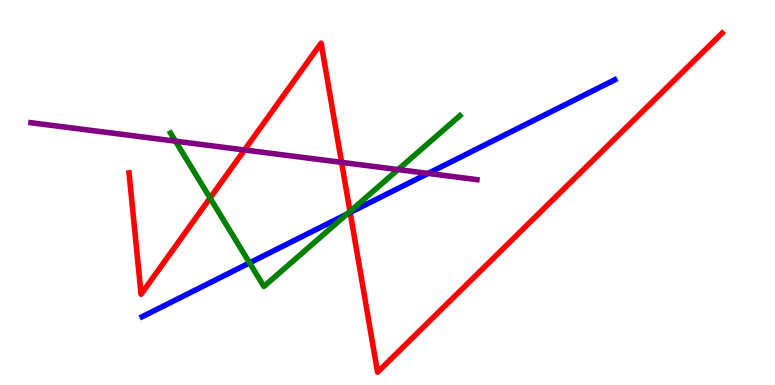[{'lines': ['blue', 'red'], 'intersections': [{'x': 4.52, 'y': 4.48}]}, {'lines': ['green', 'red'], 'intersections': [{'x': 2.71, 'y': 4.86}, {'x': 4.52, 'y': 4.51}]}, {'lines': ['purple', 'red'], 'intersections': [{'x': 3.15, 'y': 6.1}, {'x': 4.41, 'y': 5.78}]}, {'lines': ['blue', 'green'], 'intersections': [{'x': 3.22, 'y': 3.17}, {'x': 4.48, 'y': 4.44}]}, {'lines': ['blue', 'purple'], 'intersections': [{'x': 5.52, 'y': 5.5}]}, {'lines': ['green', 'purple'], 'intersections': [{'x': 2.26, 'y': 6.33}, {'x': 5.14, 'y': 5.6}]}]